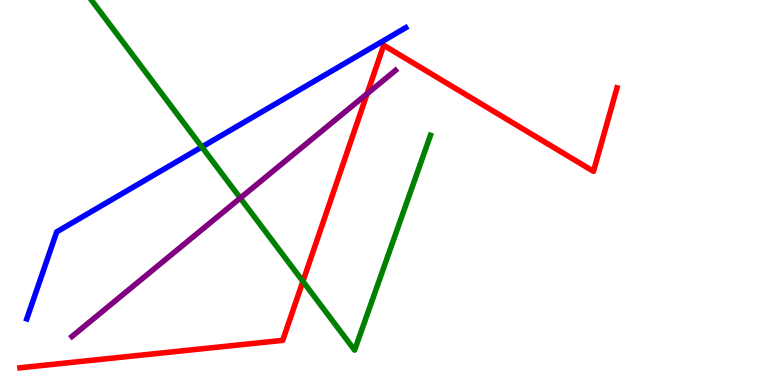[{'lines': ['blue', 'red'], 'intersections': []}, {'lines': ['green', 'red'], 'intersections': [{'x': 3.91, 'y': 2.69}]}, {'lines': ['purple', 'red'], 'intersections': [{'x': 4.74, 'y': 7.57}]}, {'lines': ['blue', 'green'], 'intersections': [{'x': 2.6, 'y': 6.18}]}, {'lines': ['blue', 'purple'], 'intersections': []}, {'lines': ['green', 'purple'], 'intersections': [{'x': 3.1, 'y': 4.86}]}]